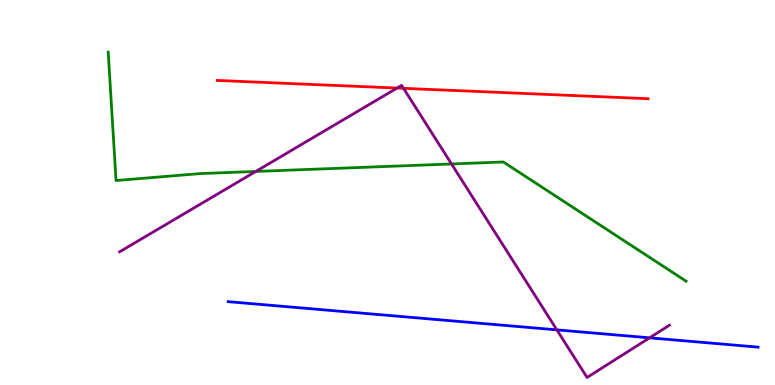[{'lines': ['blue', 'red'], 'intersections': []}, {'lines': ['green', 'red'], 'intersections': []}, {'lines': ['purple', 'red'], 'intersections': [{'x': 5.12, 'y': 7.71}, {'x': 5.21, 'y': 7.71}]}, {'lines': ['blue', 'green'], 'intersections': []}, {'lines': ['blue', 'purple'], 'intersections': [{'x': 7.19, 'y': 1.43}, {'x': 8.38, 'y': 1.23}]}, {'lines': ['green', 'purple'], 'intersections': [{'x': 3.3, 'y': 5.55}, {'x': 5.83, 'y': 5.74}]}]